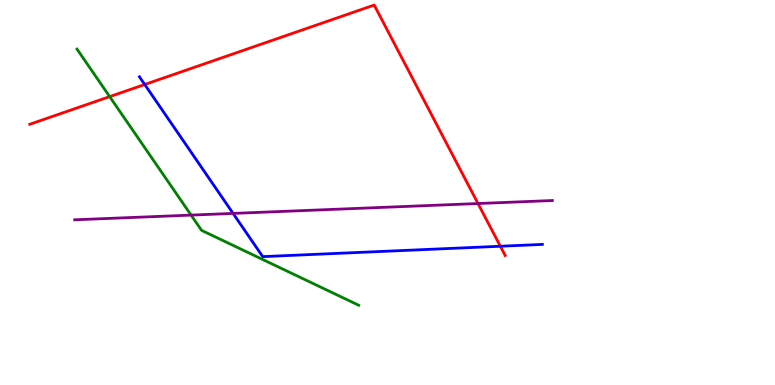[{'lines': ['blue', 'red'], 'intersections': [{'x': 1.87, 'y': 7.81}, {'x': 6.46, 'y': 3.6}]}, {'lines': ['green', 'red'], 'intersections': [{'x': 1.42, 'y': 7.49}]}, {'lines': ['purple', 'red'], 'intersections': [{'x': 6.17, 'y': 4.71}]}, {'lines': ['blue', 'green'], 'intersections': []}, {'lines': ['blue', 'purple'], 'intersections': [{'x': 3.01, 'y': 4.46}]}, {'lines': ['green', 'purple'], 'intersections': [{'x': 2.47, 'y': 4.41}]}]